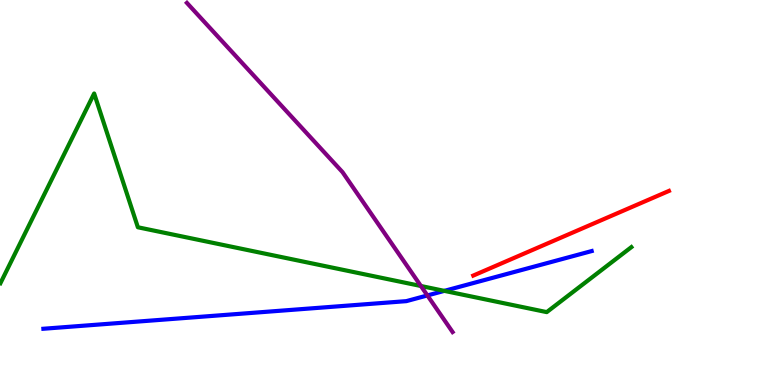[{'lines': ['blue', 'red'], 'intersections': []}, {'lines': ['green', 'red'], 'intersections': []}, {'lines': ['purple', 'red'], 'intersections': []}, {'lines': ['blue', 'green'], 'intersections': [{'x': 5.73, 'y': 2.44}]}, {'lines': ['blue', 'purple'], 'intersections': [{'x': 5.51, 'y': 2.33}]}, {'lines': ['green', 'purple'], 'intersections': [{'x': 5.43, 'y': 2.57}]}]